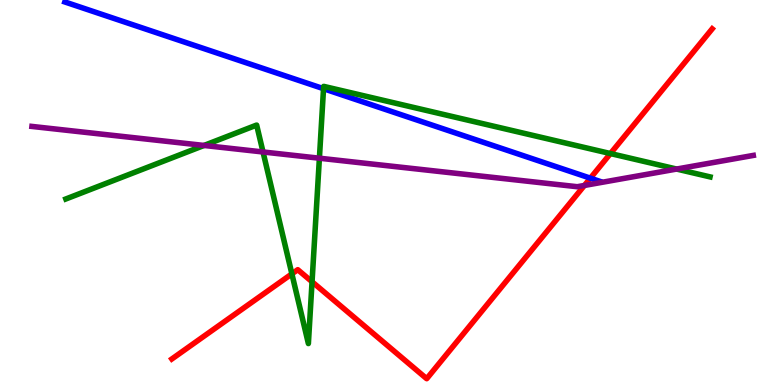[{'lines': ['blue', 'red'], 'intersections': [{'x': 7.62, 'y': 5.37}]}, {'lines': ['green', 'red'], 'intersections': [{'x': 3.77, 'y': 2.89}, {'x': 4.03, 'y': 2.68}, {'x': 7.88, 'y': 6.01}]}, {'lines': ['purple', 'red'], 'intersections': [{'x': 7.54, 'y': 5.18}]}, {'lines': ['blue', 'green'], 'intersections': [{'x': 4.17, 'y': 7.7}]}, {'lines': ['blue', 'purple'], 'intersections': []}, {'lines': ['green', 'purple'], 'intersections': [{'x': 2.63, 'y': 6.22}, {'x': 3.39, 'y': 6.05}, {'x': 4.12, 'y': 5.89}, {'x': 8.73, 'y': 5.61}]}]